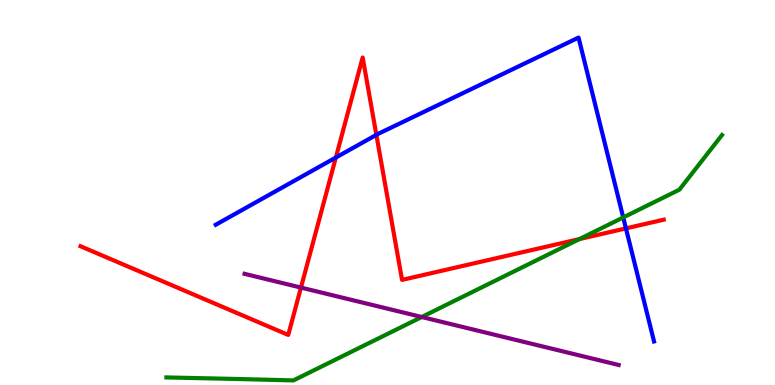[{'lines': ['blue', 'red'], 'intersections': [{'x': 4.33, 'y': 5.91}, {'x': 4.86, 'y': 6.5}, {'x': 8.08, 'y': 4.07}]}, {'lines': ['green', 'red'], 'intersections': [{'x': 7.48, 'y': 3.79}]}, {'lines': ['purple', 'red'], 'intersections': [{'x': 3.88, 'y': 2.53}]}, {'lines': ['blue', 'green'], 'intersections': [{'x': 8.04, 'y': 4.35}]}, {'lines': ['blue', 'purple'], 'intersections': []}, {'lines': ['green', 'purple'], 'intersections': [{'x': 5.44, 'y': 1.77}]}]